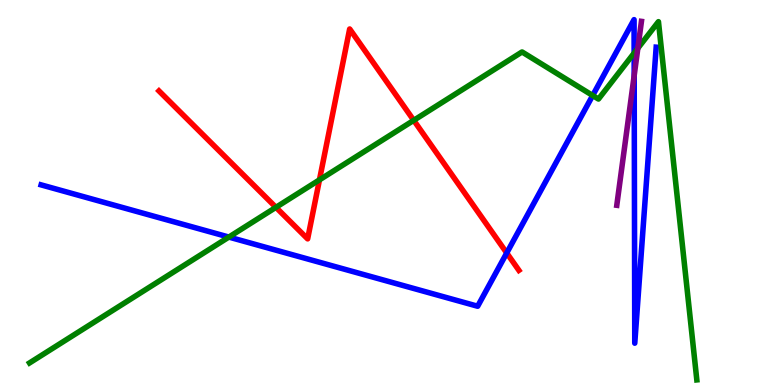[{'lines': ['blue', 'red'], 'intersections': [{'x': 6.54, 'y': 3.43}]}, {'lines': ['green', 'red'], 'intersections': [{'x': 3.56, 'y': 4.61}, {'x': 4.12, 'y': 5.33}, {'x': 5.34, 'y': 6.87}]}, {'lines': ['purple', 'red'], 'intersections': []}, {'lines': ['blue', 'green'], 'intersections': [{'x': 2.95, 'y': 3.84}, {'x': 7.65, 'y': 7.52}, {'x': 8.18, 'y': 8.62}]}, {'lines': ['blue', 'purple'], 'intersections': [{'x': 8.18, 'y': 8.04}]}, {'lines': ['green', 'purple'], 'intersections': [{'x': 8.23, 'y': 8.75}]}]